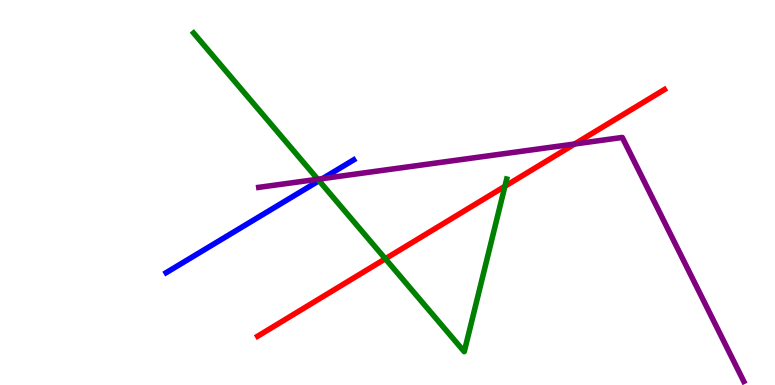[{'lines': ['blue', 'red'], 'intersections': []}, {'lines': ['green', 'red'], 'intersections': [{'x': 4.97, 'y': 3.28}, {'x': 6.51, 'y': 5.16}]}, {'lines': ['purple', 'red'], 'intersections': [{'x': 7.41, 'y': 6.26}]}, {'lines': ['blue', 'green'], 'intersections': [{'x': 4.12, 'y': 5.31}]}, {'lines': ['blue', 'purple'], 'intersections': [{'x': 4.16, 'y': 5.36}]}, {'lines': ['green', 'purple'], 'intersections': [{'x': 4.1, 'y': 5.34}]}]